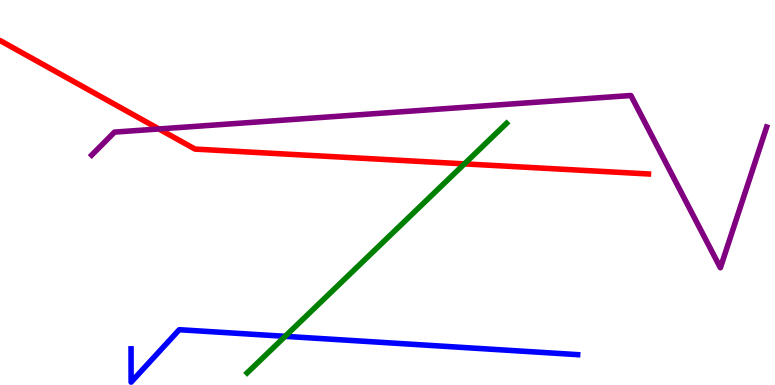[{'lines': ['blue', 'red'], 'intersections': []}, {'lines': ['green', 'red'], 'intersections': [{'x': 5.99, 'y': 5.74}]}, {'lines': ['purple', 'red'], 'intersections': [{'x': 2.05, 'y': 6.65}]}, {'lines': ['blue', 'green'], 'intersections': [{'x': 3.68, 'y': 1.26}]}, {'lines': ['blue', 'purple'], 'intersections': []}, {'lines': ['green', 'purple'], 'intersections': []}]